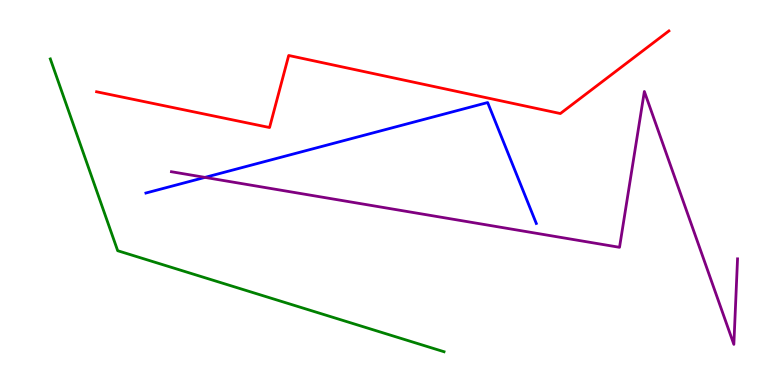[{'lines': ['blue', 'red'], 'intersections': []}, {'lines': ['green', 'red'], 'intersections': []}, {'lines': ['purple', 'red'], 'intersections': []}, {'lines': ['blue', 'green'], 'intersections': []}, {'lines': ['blue', 'purple'], 'intersections': [{'x': 2.64, 'y': 5.39}]}, {'lines': ['green', 'purple'], 'intersections': []}]